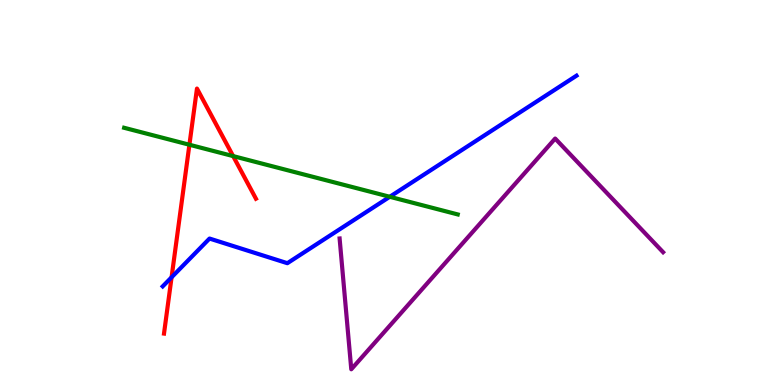[{'lines': ['blue', 'red'], 'intersections': [{'x': 2.21, 'y': 2.8}]}, {'lines': ['green', 'red'], 'intersections': [{'x': 2.44, 'y': 6.24}, {'x': 3.01, 'y': 5.95}]}, {'lines': ['purple', 'red'], 'intersections': []}, {'lines': ['blue', 'green'], 'intersections': [{'x': 5.03, 'y': 4.89}]}, {'lines': ['blue', 'purple'], 'intersections': []}, {'lines': ['green', 'purple'], 'intersections': []}]